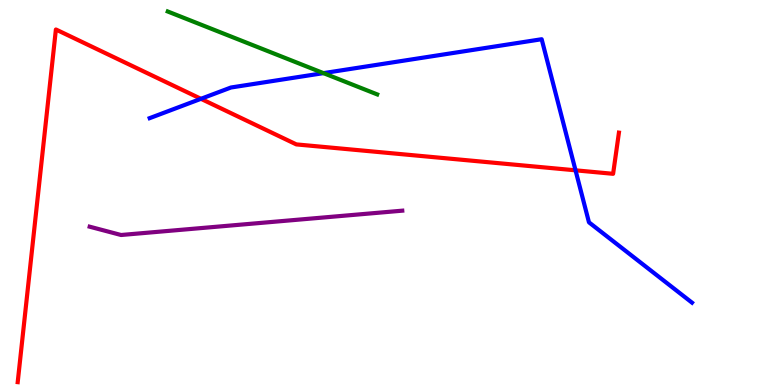[{'lines': ['blue', 'red'], 'intersections': [{'x': 2.59, 'y': 7.43}, {'x': 7.43, 'y': 5.58}]}, {'lines': ['green', 'red'], 'intersections': []}, {'lines': ['purple', 'red'], 'intersections': []}, {'lines': ['blue', 'green'], 'intersections': [{'x': 4.17, 'y': 8.1}]}, {'lines': ['blue', 'purple'], 'intersections': []}, {'lines': ['green', 'purple'], 'intersections': []}]